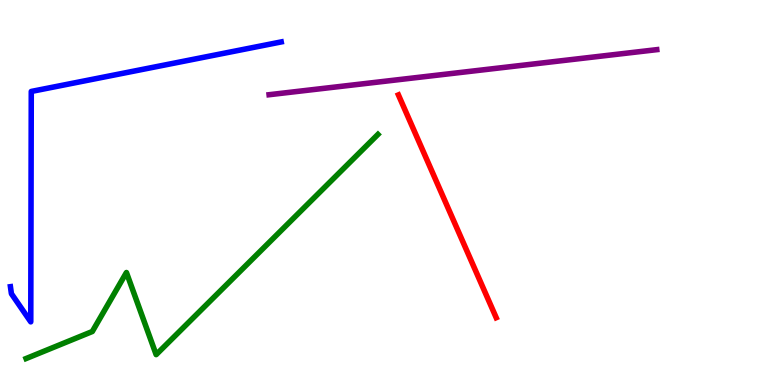[{'lines': ['blue', 'red'], 'intersections': []}, {'lines': ['green', 'red'], 'intersections': []}, {'lines': ['purple', 'red'], 'intersections': []}, {'lines': ['blue', 'green'], 'intersections': []}, {'lines': ['blue', 'purple'], 'intersections': []}, {'lines': ['green', 'purple'], 'intersections': []}]